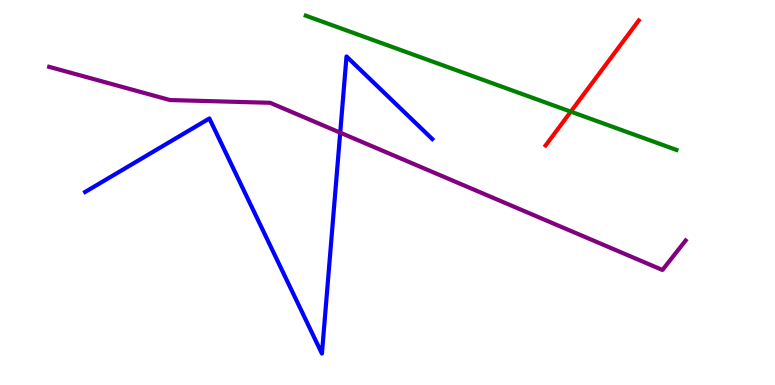[{'lines': ['blue', 'red'], 'intersections': []}, {'lines': ['green', 'red'], 'intersections': [{'x': 7.37, 'y': 7.1}]}, {'lines': ['purple', 'red'], 'intersections': []}, {'lines': ['blue', 'green'], 'intersections': []}, {'lines': ['blue', 'purple'], 'intersections': [{'x': 4.39, 'y': 6.55}]}, {'lines': ['green', 'purple'], 'intersections': []}]